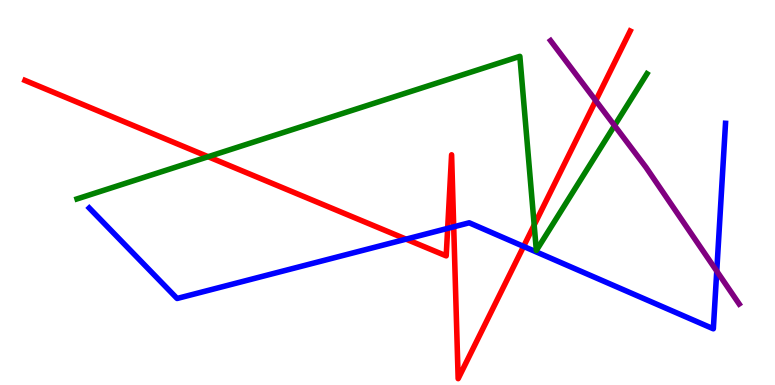[{'lines': ['blue', 'red'], 'intersections': [{'x': 5.24, 'y': 3.79}, {'x': 5.78, 'y': 4.07}, {'x': 5.85, 'y': 4.11}, {'x': 6.76, 'y': 3.6}]}, {'lines': ['green', 'red'], 'intersections': [{'x': 2.69, 'y': 5.93}, {'x': 6.89, 'y': 4.15}]}, {'lines': ['purple', 'red'], 'intersections': [{'x': 7.69, 'y': 7.39}]}, {'lines': ['blue', 'green'], 'intersections': []}, {'lines': ['blue', 'purple'], 'intersections': [{'x': 9.25, 'y': 2.96}]}, {'lines': ['green', 'purple'], 'intersections': [{'x': 7.93, 'y': 6.74}]}]